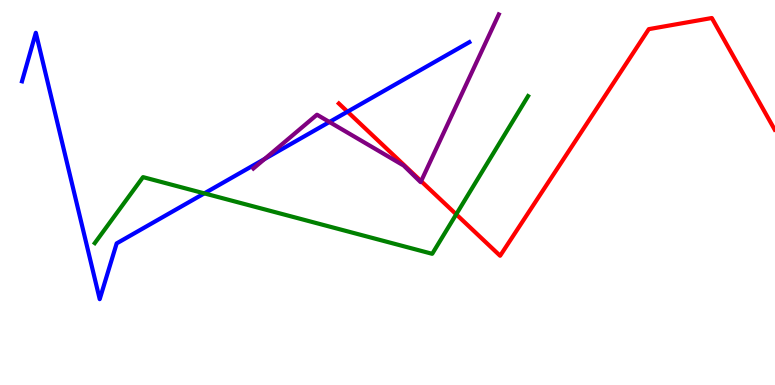[{'lines': ['blue', 'red'], 'intersections': [{'x': 4.48, 'y': 7.1}]}, {'lines': ['green', 'red'], 'intersections': [{'x': 5.89, 'y': 4.43}]}, {'lines': ['purple', 'red'], 'intersections': [{'x': 5.43, 'y': 5.29}]}, {'lines': ['blue', 'green'], 'intersections': [{'x': 2.64, 'y': 4.98}]}, {'lines': ['blue', 'purple'], 'intersections': [{'x': 3.41, 'y': 5.87}, {'x': 4.25, 'y': 6.83}]}, {'lines': ['green', 'purple'], 'intersections': []}]